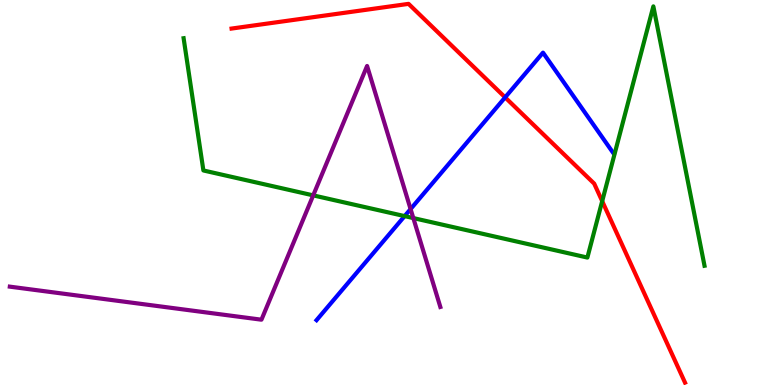[{'lines': ['blue', 'red'], 'intersections': [{'x': 6.52, 'y': 7.47}]}, {'lines': ['green', 'red'], 'intersections': [{'x': 7.77, 'y': 4.78}]}, {'lines': ['purple', 'red'], 'intersections': []}, {'lines': ['blue', 'green'], 'intersections': [{'x': 5.22, 'y': 4.39}]}, {'lines': ['blue', 'purple'], 'intersections': [{'x': 5.3, 'y': 4.57}]}, {'lines': ['green', 'purple'], 'intersections': [{'x': 4.04, 'y': 4.93}, {'x': 5.33, 'y': 4.34}]}]